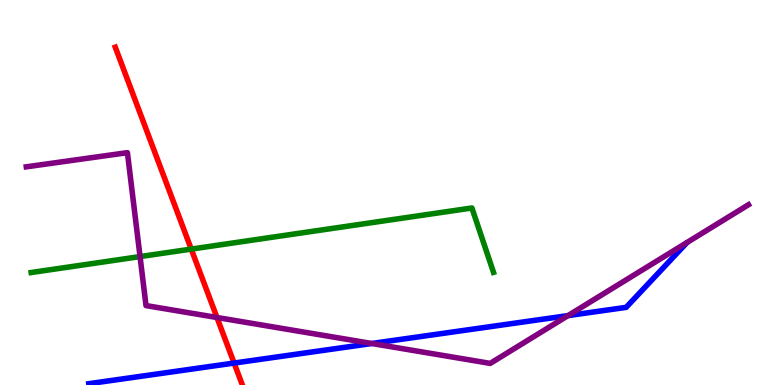[{'lines': ['blue', 'red'], 'intersections': [{'x': 3.02, 'y': 0.57}]}, {'lines': ['green', 'red'], 'intersections': [{'x': 2.47, 'y': 3.53}]}, {'lines': ['purple', 'red'], 'intersections': [{'x': 2.8, 'y': 1.75}]}, {'lines': ['blue', 'green'], 'intersections': []}, {'lines': ['blue', 'purple'], 'intersections': [{'x': 4.8, 'y': 1.08}, {'x': 7.33, 'y': 1.8}]}, {'lines': ['green', 'purple'], 'intersections': [{'x': 1.81, 'y': 3.34}]}]